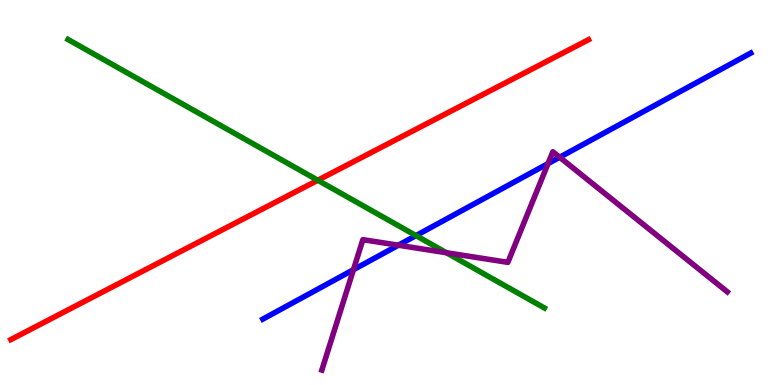[{'lines': ['blue', 'red'], 'intersections': []}, {'lines': ['green', 'red'], 'intersections': [{'x': 4.1, 'y': 5.32}]}, {'lines': ['purple', 'red'], 'intersections': []}, {'lines': ['blue', 'green'], 'intersections': [{'x': 5.37, 'y': 3.88}]}, {'lines': ['blue', 'purple'], 'intersections': [{'x': 4.56, 'y': 2.99}, {'x': 5.14, 'y': 3.63}, {'x': 7.07, 'y': 5.75}, {'x': 7.22, 'y': 5.92}]}, {'lines': ['green', 'purple'], 'intersections': [{'x': 5.76, 'y': 3.44}]}]